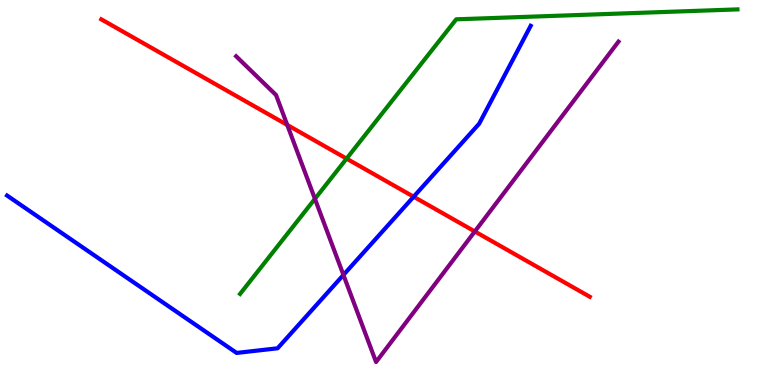[{'lines': ['blue', 'red'], 'intersections': [{'x': 5.34, 'y': 4.89}]}, {'lines': ['green', 'red'], 'intersections': [{'x': 4.47, 'y': 5.88}]}, {'lines': ['purple', 'red'], 'intersections': [{'x': 3.71, 'y': 6.75}, {'x': 6.13, 'y': 3.99}]}, {'lines': ['blue', 'green'], 'intersections': []}, {'lines': ['blue', 'purple'], 'intersections': [{'x': 4.43, 'y': 2.86}]}, {'lines': ['green', 'purple'], 'intersections': [{'x': 4.06, 'y': 4.84}]}]